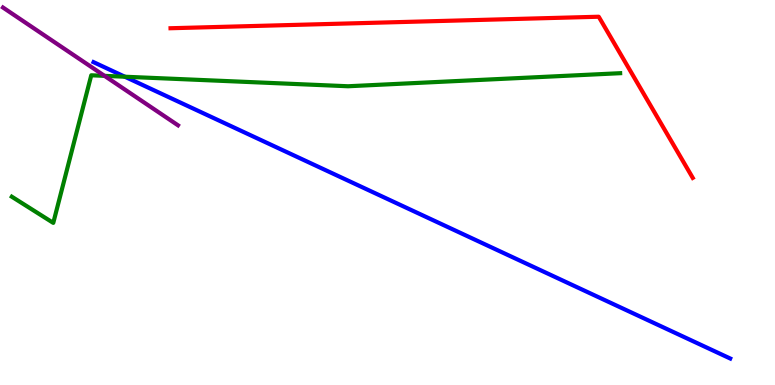[{'lines': ['blue', 'red'], 'intersections': []}, {'lines': ['green', 'red'], 'intersections': []}, {'lines': ['purple', 'red'], 'intersections': []}, {'lines': ['blue', 'green'], 'intersections': [{'x': 1.61, 'y': 8.01}]}, {'lines': ['blue', 'purple'], 'intersections': []}, {'lines': ['green', 'purple'], 'intersections': [{'x': 1.35, 'y': 8.03}]}]